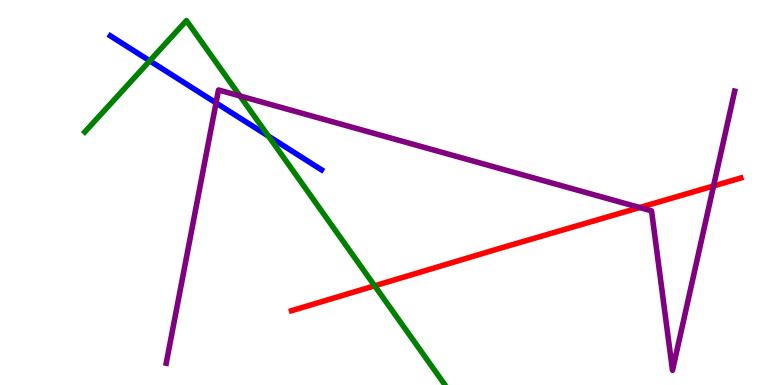[{'lines': ['blue', 'red'], 'intersections': []}, {'lines': ['green', 'red'], 'intersections': [{'x': 4.83, 'y': 2.58}]}, {'lines': ['purple', 'red'], 'intersections': [{'x': 8.25, 'y': 4.61}, {'x': 9.21, 'y': 5.17}]}, {'lines': ['blue', 'green'], 'intersections': [{'x': 1.93, 'y': 8.42}, {'x': 3.46, 'y': 6.46}]}, {'lines': ['blue', 'purple'], 'intersections': [{'x': 2.79, 'y': 7.33}]}, {'lines': ['green', 'purple'], 'intersections': [{'x': 3.1, 'y': 7.51}]}]